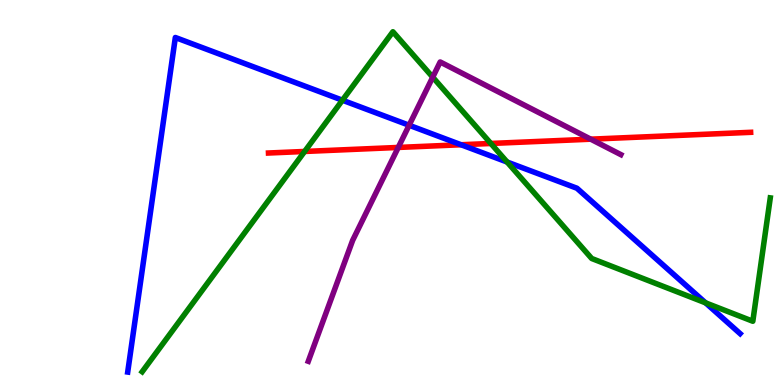[{'lines': ['blue', 'red'], 'intersections': [{'x': 5.95, 'y': 6.24}]}, {'lines': ['green', 'red'], 'intersections': [{'x': 3.93, 'y': 6.07}, {'x': 6.33, 'y': 6.27}]}, {'lines': ['purple', 'red'], 'intersections': [{'x': 5.14, 'y': 6.17}, {'x': 7.62, 'y': 6.38}]}, {'lines': ['blue', 'green'], 'intersections': [{'x': 4.42, 'y': 7.4}, {'x': 6.54, 'y': 5.79}, {'x': 9.1, 'y': 2.13}]}, {'lines': ['blue', 'purple'], 'intersections': [{'x': 5.28, 'y': 6.75}]}, {'lines': ['green', 'purple'], 'intersections': [{'x': 5.58, 'y': 8.0}]}]